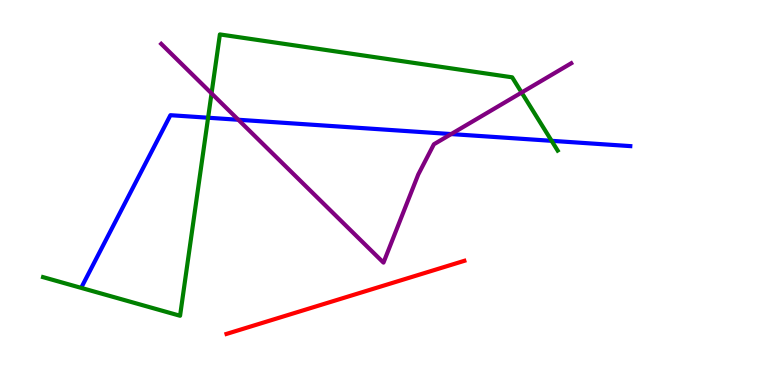[{'lines': ['blue', 'red'], 'intersections': []}, {'lines': ['green', 'red'], 'intersections': []}, {'lines': ['purple', 'red'], 'intersections': []}, {'lines': ['blue', 'green'], 'intersections': [{'x': 2.69, 'y': 6.94}, {'x': 7.12, 'y': 6.34}]}, {'lines': ['blue', 'purple'], 'intersections': [{'x': 3.08, 'y': 6.89}, {'x': 5.82, 'y': 6.52}]}, {'lines': ['green', 'purple'], 'intersections': [{'x': 2.73, 'y': 7.57}, {'x': 6.73, 'y': 7.6}]}]